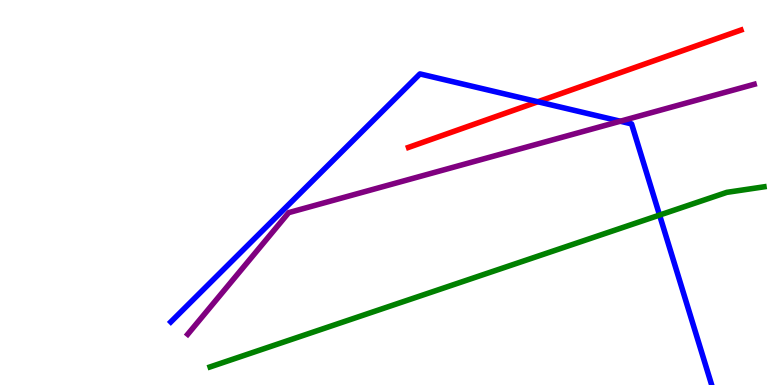[{'lines': ['blue', 'red'], 'intersections': [{'x': 6.94, 'y': 7.36}]}, {'lines': ['green', 'red'], 'intersections': []}, {'lines': ['purple', 'red'], 'intersections': []}, {'lines': ['blue', 'green'], 'intersections': [{'x': 8.51, 'y': 4.41}]}, {'lines': ['blue', 'purple'], 'intersections': [{'x': 8.0, 'y': 6.85}]}, {'lines': ['green', 'purple'], 'intersections': []}]